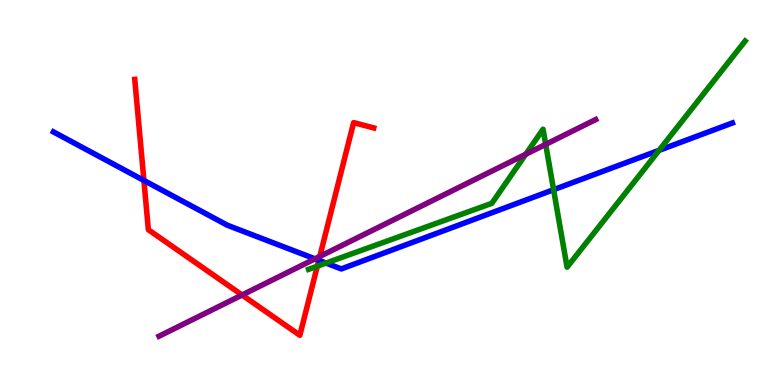[{'lines': ['blue', 'red'], 'intersections': [{'x': 1.86, 'y': 5.31}, {'x': 4.11, 'y': 3.24}]}, {'lines': ['green', 'red'], 'intersections': [{'x': 4.09, 'y': 3.09}]}, {'lines': ['purple', 'red'], 'intersections': [{'x': 3.12, 'y': 2.34}, {'x': 4.13, 'y': 3.34}]}, {'lines': ['blue', 'green'], 'intersections': [{'x': 4.21, 'y': 3.17}, {'x': 7.14, 'y': 5.07}, {'x': 8.5, 'y': 6.1}]}, {'lines': ['blue', 'purple'], 'intersections': [{'x': 4.06, 'y': 3.28}]}, {'lines': ['green', 'purple'], 'intersections': [{'x': 6.78, 'y': 5.99}, {'x': 7.04, 'y': 6.25}]}]